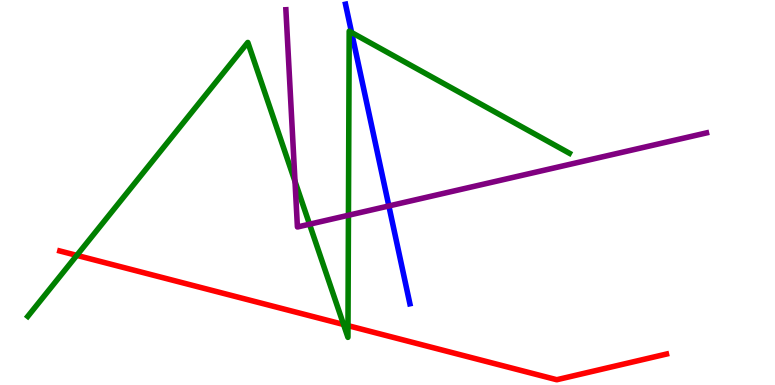[{'lines': ['blue', 'red'], 'intersections': []}, {'lines': ['green', 'red'], 'intersections': [{'x': 0.991, 'y': 3.37}, {'x': 4.43, 'y': 1.57}, {'x': 4.49, 'y': 1.54}]}, {'lines': ['purple', 'red'], 'intersections': []}, {'lines': ['blue', 'green'], 'intersections': [{'x': 4.54, 'y': 9.16}]}, {'lines': ['blue', 'purple'], 'intersections': [{'x': 5.02, 'y': 4.65}]}, {'lines': ['green', 'purple'], 'intersections': [{'x': 3.81, 'y': 5.29}, {'x': 3.99, 'y': 4.18}, {'x': 4.5, 'y': 4.41}]}]